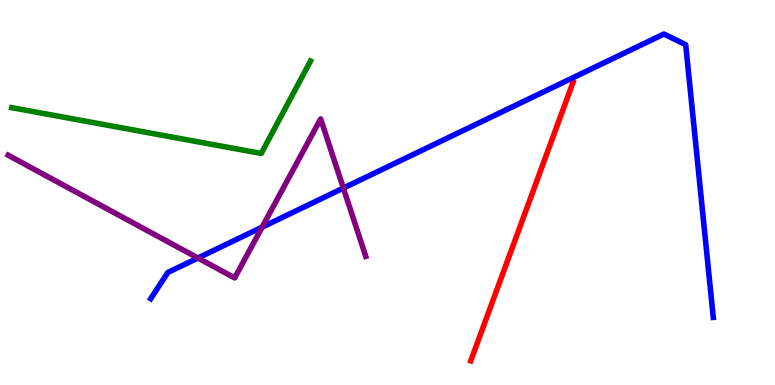[{'lines': ['blue', 'red'], 'intersections': []}, {'lines': ['green', 'red'], 'intersections': []}, {'lines': ['purple', 'red'], 'intersections': []}, {'lines': ['blue', 'green'], 'intersections': []}, {'lines': ['blue', 'purple'], 'intersections': [{'x': 2.55, 'y': 3.3}, {'x': 3.38, 'y': 4.1}, {'x': 4.43, 'y': 5.11}]}, {'lines': ['green', 'purple'], 'intersections': []}]